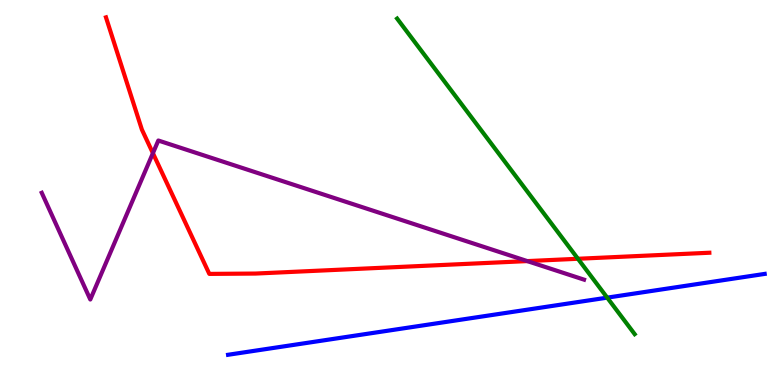[{'lines': ['blue', 'red'], 'intersections': []}, {'lines': ['green', 'red'], 'intersections': [{'x': 7.46, 'y': 3.28}]}, {'lines': ['purple', 'red'], 'intersections': [{'x': 1.97, 'y': 6.02}, {'x': 6.8, 'y': 3.22}]}, {'lines': ['blue', 'green'], 'intersections': [{'x': 7.83, 'y': 2.27}]}, {'lines': ['blue', 'purple'], 'intersections': []}, {'lines': ['green', 'purple'], 'intersections': []}]